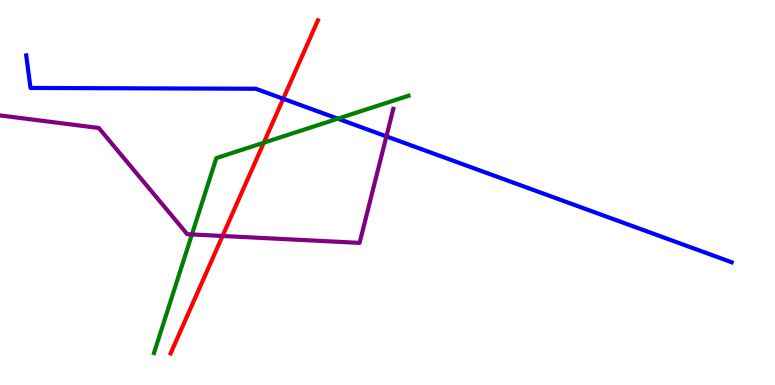[{'lines': ['blue', 'red'], 'intersections': [{'x': 3.65, 'y': 7.43}]}, {'lines': ['green', 'red'], 'intersections': [{'x': 3.4, 'y': 6.29}]}, {'lines': ['purple', 'red'], 'intersections': [{'x': 2.87, 'y': 3.87}]}, {'lines': ['blue', 'green'], 'intersections': [{'x': 4.36, 'y': 6.92}]}, {'lines': ['blue', 'purple'], 'intersections': [{'x': 4.99, 'y': 6.46}]}, {'lines': ['green', 'purple'], 'intersections': [{'x': 2.48, 'y': 3.91}]}]